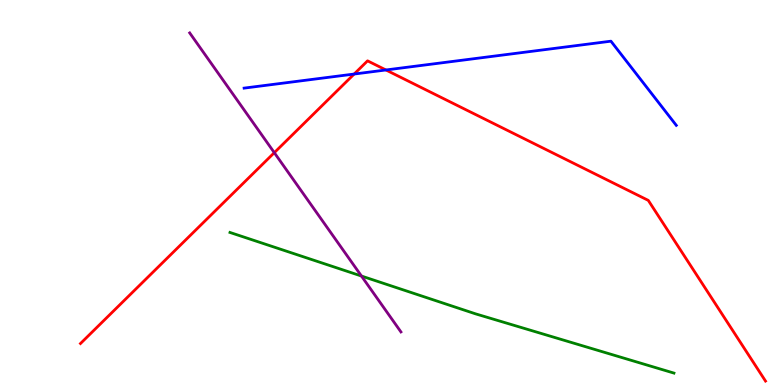[{'lines': ['blue', 'red'], 'intersections': [{'x': 4.57, 'y': 8.08}, {'x': 4.98, 'y': 8.18}]}, {'lines': ['green', 'red'], 'intersections': []}, {'lines': ['purple', 'red'], 'intersections': [{'x': 3.54, 'y': 6.03}]}, {'lines': ['blue', 'green'], 'intersections': []}, {'lines': ['blue', 'purple'], 'intersections': []}, {'lines': ['green', 'purple'], 'intersections': [{'x': 4.66, 'y': 2.83}]}]